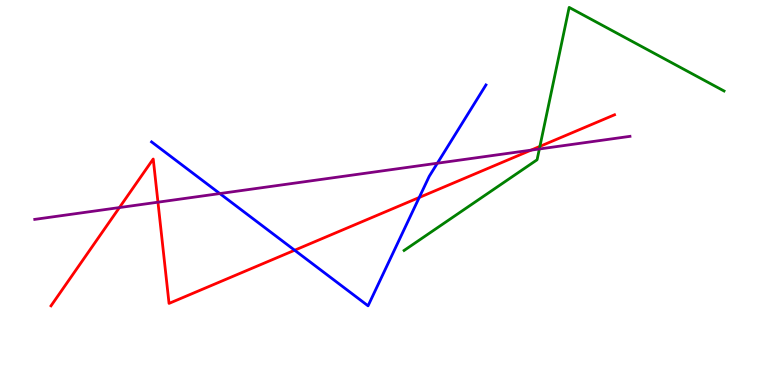[{'lines': ['blue', 'red'], 'intersections': [{'x': 3.8, 'y': 3.5}, {'x': 5.41, 'y': 4.87}]}, {'lines': ['green', 'red'], 'intersections': [{'x': 6.97, 'y': 6.2}]}, {'lines': ['purple', 'red'], 'intersections': [{'x': 1.54, 'y': 4.61}, {'x': 2.04, 'y': 4.75}, {'x': 6.85, 'y': 6.1}]}, {'lines': ['blue', 'green'], 'intersections': []}, {'lines': ['blue', 'purple'], 'intersections': [{'x': 2.84, 'y': 4.97}, {'x': 5.64, 'y': 5.76}]}, {'lines': ['green', 'purple'], 'intersections': [{'x': 6.96, 'y': 6.13}]}]